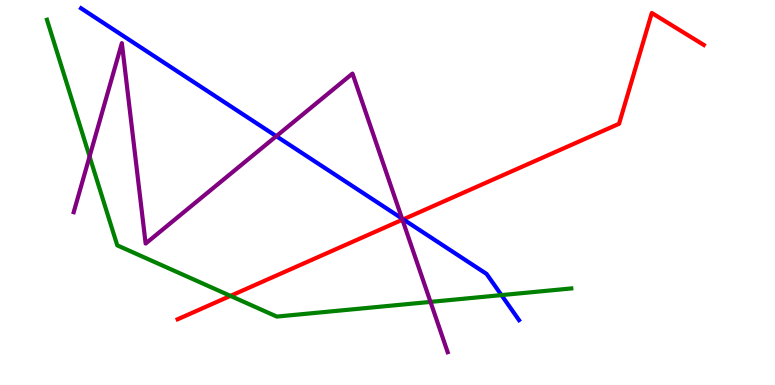[{'lines': ['blue', 'red'], 'intersections': [{'x': 5.2, 'y': 4.3}]}, {'lines': ['green', 'red'], 'intersections': [{'x': 2.97, 'y': 2.31}]}, {'lines': ['purple', 'red'], 'intersections': [{'x': 5.19, 'y': 4.29}]}, {'lines': ['blue', 'green'], 'intersections': [{'x': 6.47, 'y': 2.33}]}, {'lines': ['blue', 'purple'], 'intersections': [{'x': 3.57, 'y': 6.46}, {'x': 5.19, 'y': 4.32}]}, {'lines': ['green', 'purple'], 'intersections': [{'x': 1.16, 'y': 5.94}, {'x': 5.55, 'y': 2.16}]}]